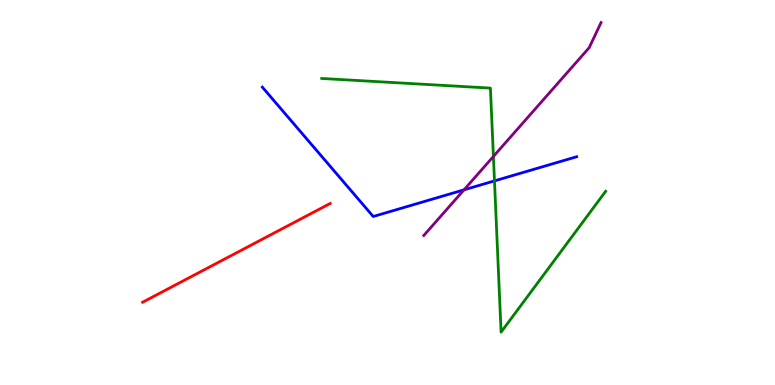[{'lines': ['blue', 'red'], 'intersections': []}, {'lines': ['green', 'red'], 'intersections': []}, {'lines': ['purple', 'red'], 'intersections': []}, {'lines': ['blue', 'green'], 'intersections': [{'x': 6.38, 'y': 5.3}]}, {'lines': ['blue', 'purple'], 'intersections': [{'x': 5.99, 'y': 5.07}]}, {'lines': ['green', 'purple'], 'intersections': [{'x': 6.37, 'y': 5.94}]}]